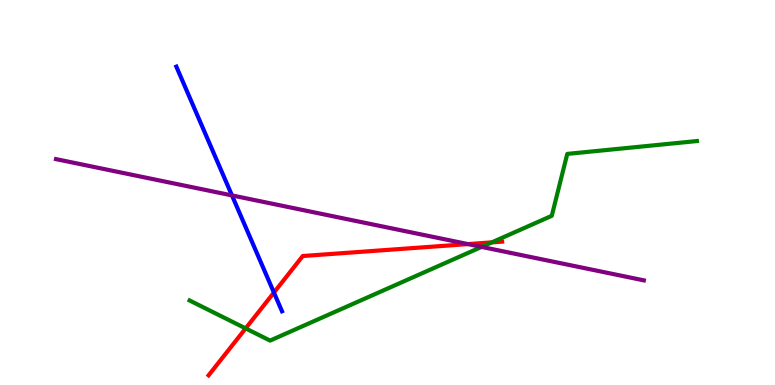[{'lines': ['blue', 'red'], 'intersections': [{'x': 3.53, 'y': 2.4}]}, {'lines': ['green', 'red'], 'intersections': [{'x': 3.17, 'y': 1.47}, {'x': 6.35, 'y': 3.7}]}, {'lines': ['purple', 'red'], 'intersections': [{'x': 6.04, 'y': 3.66}]}, {'lines': ['blue', 'green'], 'intersections': []}, {'lines': ['blue', 'purple'], 'intersections': [{'x': 2.99, 'y': 4.92}]}, {'lines': ['green', 'purple'], 'intersections': [{'x': 6.21, 'y': 3.59}]}]